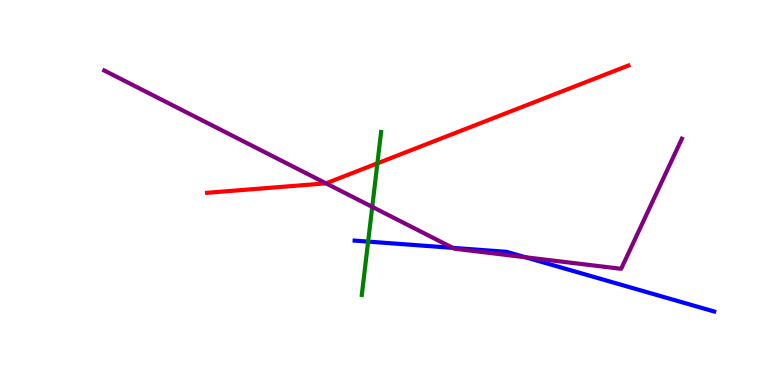[{'lines': ['blue', 'red'], 'intersections': []}, {'lines': ['green', 'red'], 'intersections': [{'x': 4.87, 'y': 5.76}]}, {'lines': ['purple', 'red'], 'intersections': [{'x': 4.21, 'y': 5.24}]}, {'lines': ['blue', 'green'], 'intersections': [{'x': 4.75, 'y': 3.72}]}, {'lines': ['blue', 'purple'], 'intersections': [{'x': 5.84, 'y': 3.56}, {'x': 6.78, 'y': 3.32}]}, {'lines': ['green', 'purple'], 'intersections': [{'x': 4.8, 'y': 4.63}]}]